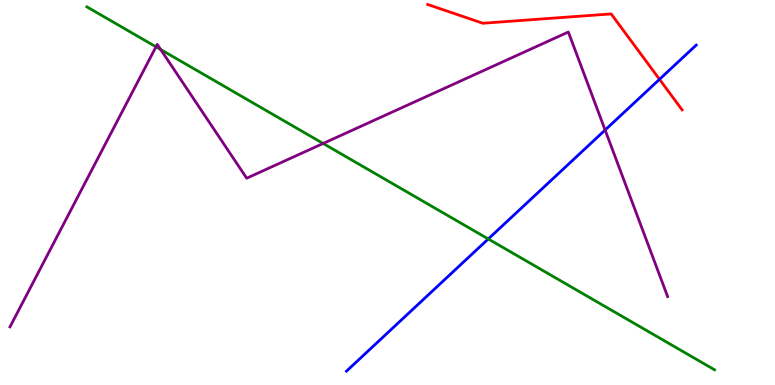[{'lines': ['blue', 'red'], 'intersections': [{'x': 8.51, 'y': 7.94}]}, {'lines': ['green', 'red'], 'intersections': []}, {'lines': ['purple', 'red'], 'intersections': []}, {'lines': ['blue', 'green'], 'intersections': [{'x': 6.3, 'y': 3.79}]}, {'lines': ['blue', 'purple'], 'intersections': [{'x': 7.81, 'y': 6.62}]}, {'lines': ['green', 'purple'], 'intersections': [{'x': 2.01, 'y': 8.78}, {'x': 2.07, 'y': 8.71}, {'x': 4.17, 'y': 6.27}]}]